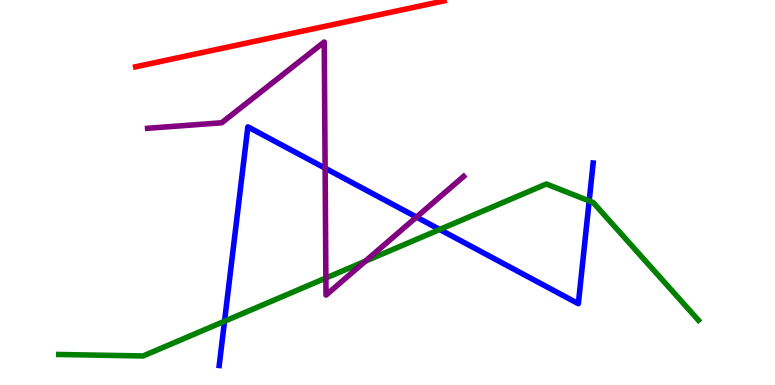[{'lines': ['blue', 'red'], 'intersections': []}, {'lines': ['green', 'red'], 'intersections': []}, {'lines': ['purple', 'red'], 'intersections': []}, {'lines': ['blue', 'green'], 'intersections': [{'x': 2.9, 'y': 1.66}, {'x': 5.67, 'y': 4.04}, {'x': 7.6, 'y': 4.78}]}, {'lines': ['blue', 'purple'], 'intersections': [{'x': 4.2, 'y': 5.63}, {'x': 5.37, 'y': 4.36}]}, {'lines': ['green', 'purple'], 'intersections': [{'x': 4.2, 'y': 2.78}, {'x': 4.71, 'y': 3.22}]}]